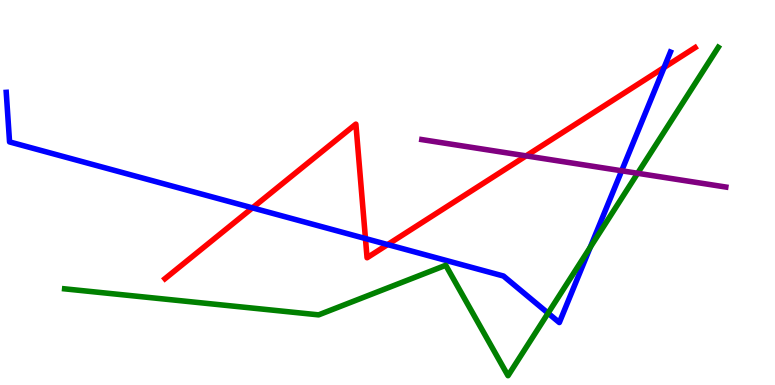[{'lines': ['blue', 'red'], 'intersections': [{'x': 3.26, 'y': 4.6}, {'x': 4.72, 'y': 3.8}, {'x': 5.0, 'y': 3.65}, {'x': 8.57, 'y': 8.25}]}, {'lines': ['green', 'red'], 'intersections': []}, {'lines': ['purple', 'red'], 'intersections': [{'x': 6.79, 'y': 5.95}]}, {'lines': ['blue', 'green'], 'intersections': [{'x': 7.07, 'y': 1.87}, {'x': 7.62, 'y': 3.58}]}, {'lines': ['blue', 'purple'], 'intersections': [{'x': 8.02, 'y': 5.56}]}, {'lines': ['green', 'purple'], 'intersections': [{'x': 8.23, 'y': 5.5}]}]